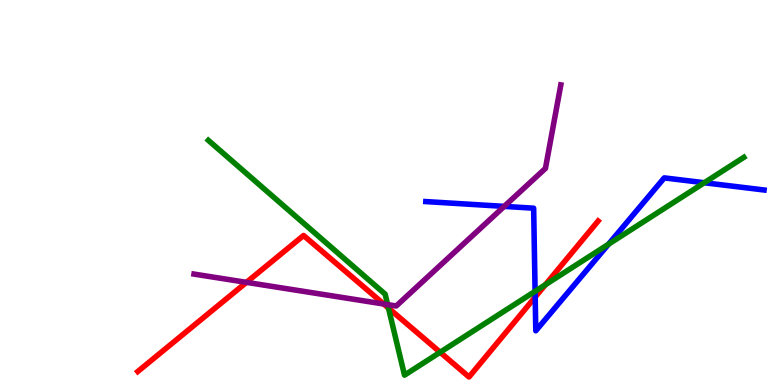[{'lines': ['blue', 'red'], 'intersections': [{'x': 6.91, 'y': 2.28}]}, {'lines': ['green', 'red'], 'intersections': [{'x': 5.01, 'y': 2.0}, {'x': 5.68, 'y': 0.85}, {'x': 7.04, 'y': 2.61}]}, {'lines': ['purple', 'red'], 'intersections': [{'x': 3.18, 'y': 2.67}, {'x': 4.95, 'y': 2.1}]}, {'lines': ['blue', 'green'], 'intersections': [{'x': 6.9, 'y': 2.43}, {'x': 7.85, 'y': 3.66}, {'x': 9.09, 'y': 5.25}]}, {'lines': ['blue', 'purple'], 'intersections': [{'x': 6.51, 'y': 4.64}]}, {'lines': ['green', 'purple'], 'intersections': [{'x': 5.0, 'y': 2.09}]}]